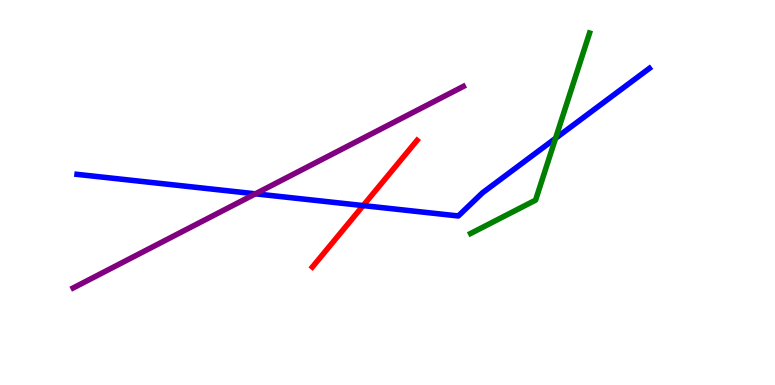[{'lines': ['blue', 'red'], 'intersections': [{'x': 4.69, 'y': 4.66}]}, {'lines': ['green', 'red'], 'intersections': []}, {'lines': ['purple', 'red'], 'intersections': []}, {'lines': ['blue', 'green'], 'intersections': [{'x': 7.17, 'y': 6.41}]}, {'lines': ['blue', 'purple'], 'intersections': [{'x': 3.3, 'y': 4.97}]}, {'lines': ['green', 'purple'], 'intersections': []}]